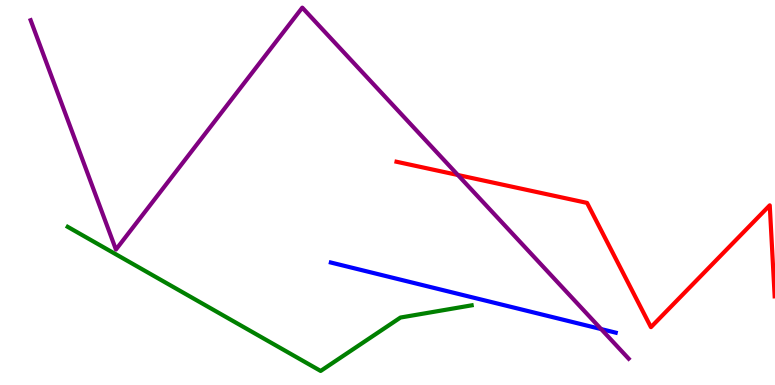[{'lines': ['blue', 'red'], 'intersections': []}, {'lines': ['green', 'red'], 'intersections': []}, {'lines': ['purple', 'red'], 'intersections': [{'x': 5.91, 'y': 5.45}]}, {'lines': ['blue', 'green'], 'intersections': []}, {'lines': ['blue', 'purple'], 'intersections': [{'x': 7.76, 'y': 1.45}]}, {'lines': ['green', 'purple'], 'intersections': []}]